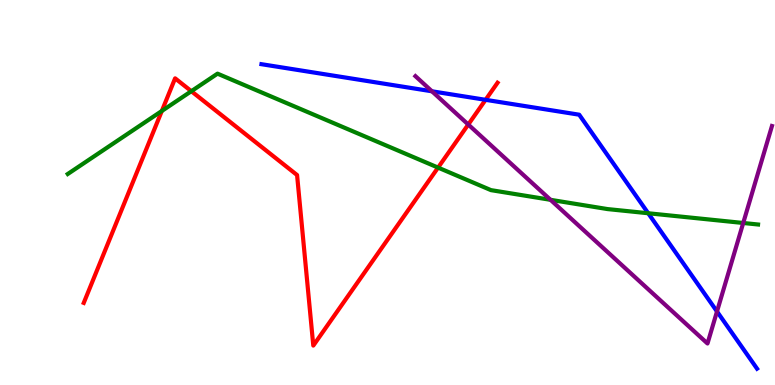[{'lines': ['blue', 'red'], 'intersections': [{'x': 6.27, 'y': 7.41}]}, {'lines': ['green', 'red'], 'intersections': [{'x': 2.09, 'y': 7.12}, {'x': 2.47, 'y': 7.63}, {'x': 5.65, 'y': 5.65}]}, {'lines': ['purple', 'red'], 'intersections': [{'x': 6.04, 'y': 6.77}]}, {'lines': ['blue', 'green'], 'intersections': [{'x': 8.36, 'y': 4.46}]}, {'lines': ['blue', 'purple'], 'intersections': [{'x': 5.57, 'y': 7.63}, {'x': 9.25, 'y': 1.91}]}, {'lines': ['green', 'purple'], 'intersections': [{'x': 7.1, 'y': 4.81}, {'x': 9.59, 'y': 4.21}]}]